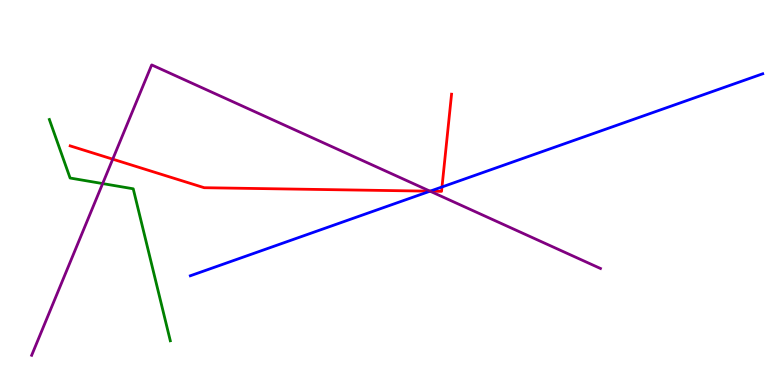[{'lines': ['blue', 'red'], 'intersections': [{'x': 5.55, 'y': 5.03}, {'x': 5.7, 'y': 5.14}]}, {'lines': ['green', 'red'], 'intersections': []}, {'lines': ['purple', 'red'], 'intersections': [{'x': 1.45, 'y': 5.87}, {'x': 5.55, 'y': 5.03}]}, {'lines': ['blue', 'green'], 'intersections': []}, {'lines': ['blue', 'purple'], 'intersections': [{'x': 5.55, 'y': 5.03}]}, {'lines': ['green', 'purple'], 'intersections': [{'x': 1.32, 'y': 5.23}]}]